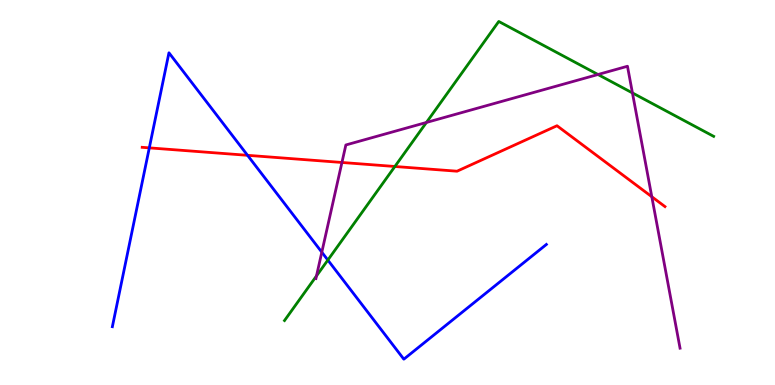[{'lines': ['blue', 'red'], 'intersections': [{'x': 1.93, 'y': 6.16}, {'x': 3.19, 'y': 5.97}]}, {'lines': ['green', 'red'], 'intersections': [{'x': 5.1, 'y': 5.68}]}, {'lines': ['purple', 'red'], 'intersections': [{'x': 4.41, 'y': 5.78}, {'x': 8.41, 'y': 4.89}]}, {'lines': ['blue', 'green'], 'intersections': [{'x': 4.23, 'y': 3.24}]}, {'lines': ['blue', 'purple'], 'intersections': [{'x': 4.15, 'y': 3.45}]}, {'lines': ['green', 'purple'], 'intersections': [{'x': 4.08, 'y': 2.83}, {'x': 5.5, 'y': 6.82}, {'x': 7.72, 'y': 8.06}, {'x': 8.16, 'y': 7.59}]}]